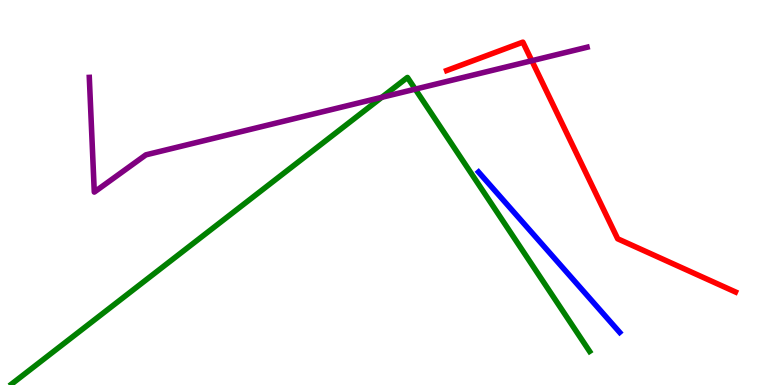[{'lines': ['blue', 'red'], 'intersections': []}, {'lines': ['green', 'red'], 'intersections': []}, {'lines': ['purple', 'red'], 'intersections': [{'x': 6.86, 'y': 8.42}]}, {'lines': ['blue', 'green'], 'intersections': []}, {'lines': ['blue', 'purple'], 'intersections': []}, {'lines': ['green', 'purple'], 'intersections': [{'x': 4.93, 'y': 7.47}, {'x': 5.36, 'y': 7.68}]}]